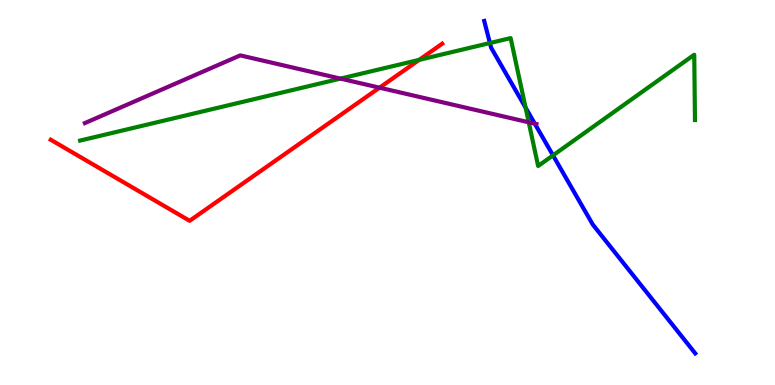[{'lines': ['blue', 'red'], 'intersections': []}, {'lines': ['green', 'red'], 'intersections': [{'x': 5.41, 'y': 8.44}]}, {'lines': ['purple', 'red'], 'intersections': [{'x': 4.9, 'y': 7.72}]}, {'lines': ['blue', 'green'], 'intersections': [{'x': 6.32, 'y': 8.88}, {'x': 6.78, 'y': 7.2}, {'x': 7.14, 'y': 5.96}]}, {'lines': ['blue', 'purple'], 'intersections': [{'x': 6.9, 'y': 6.79}]}, {'lines': ['green', 'purple'], 'intersections': [{'x': 4.39, 'y': 7.96}, {'x': 6.82, 'y': 6.82}]}]